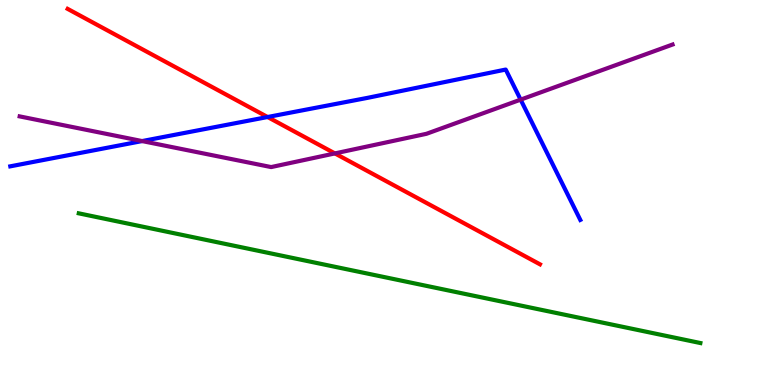[{'lines': ['blue', 'red'], 'intersections': [{'x': 3.45, 'y': 6.96}]}, {'lines': ['green', 'red'], 'intersections': []}, {'lines': ['purple', 'red'], 'intersections': [{'x': 4.32, 'y': 6.02}]}, {'lines': ['blue', 'green'], 'intersections': []}, {'lines': ['blue', 'purple'], 'intersections': [{'x': 1.83, 'y': 6.34}, {'x': 6.72, 'y': 7.41}]}, {'lines': ['green', 'purple'], 'intersections': []}]